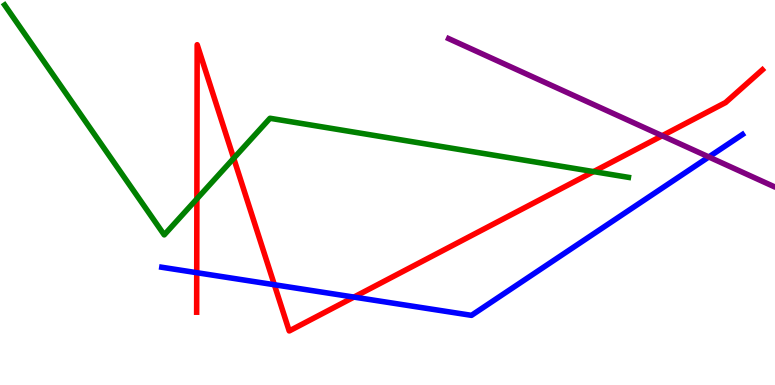[{'lines': ['blue', 'red'], 'intersections': [{'x': 2.54, 'y': 2.92}, {'x': 3.54, 'y': 2.6}, {'x': 4.57, 'y': 2.28}]}, {'lines': ['green', 'red'], 'intersections': [{'x': 2.54, 'y': 4.83}, {'x': 3.02, 'y': 5.89}, {'x': 7.66, 'y': 5.54}]}, {'lines': ['purple', 'red'], 'intersections': [{'x': 8.54, 'y': 6.47}]}, {'lines': ['blue', 'green'], 'intersections': []}, {'lines': ['blue', 'purple'], 'intersections': [{'x': 9.15, 'y': 5.92}]}, {'lines': ['green', 'purple'], 'intersections': []}]